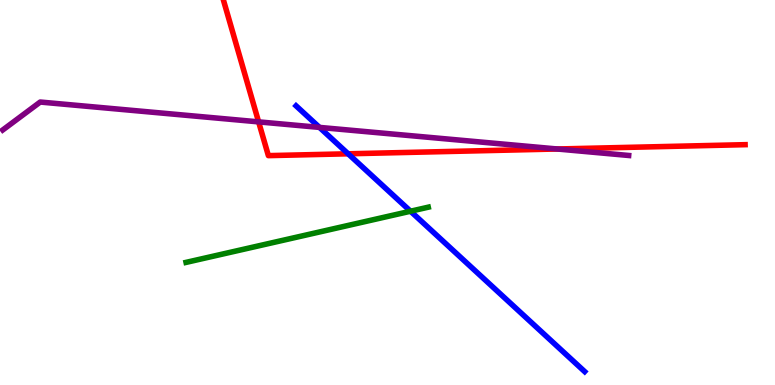[{'lines': ['blue', 'red'], 'intersections': [{'x': 4.49, 'y': 6.01}]}, {'lines': ['green', 'red'], 'intersections': []}, {'lines': ['purple', 'red'], 'intersections': [{'x': 3.34, 'y': 6.83}, {'x': 7.19, 'y': 6.13}]}, {'lines': ['blue', 'green'], 'intersections': [{'x': 5.3, 'y': 4.51}]}, {'lines': ['blue', 'purple'], 'intersections': [{'x': 4.12, 'y': 6.69}]}, {'lines': ['green', 'purple'], 'intersections': []}]